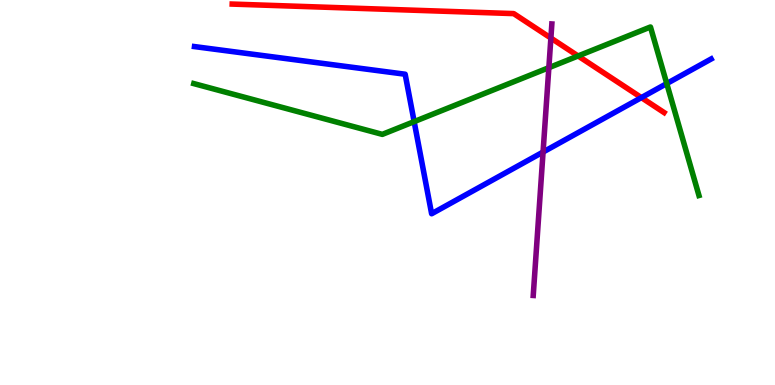[{'lines': ['blue', 'red'], 'intersections': [{'x': 8.28, 'y': 7.46}]}, {'lines': ['green', 'red'], 'intersections': [{'x': 7.46, 'y': 8.55}]}, {'lines': ['purple', 'red'], 'intersections': [{'x': 7.11, 'y': 9.01}]}, {'lines': ['blue', 'green'], 'intersections': [{'x': 5.34, 'y': 6.84}, {'x': 8.6, 'y': 7.83}]}, {'lines': ['blue', 'purple'], 'intersections': [{'x': 7.01, 'y': 6.05}]}, {'lines': ['green', 'purple'], 'intersections': [{'x': 7.08, 'y': 8.24}]}]